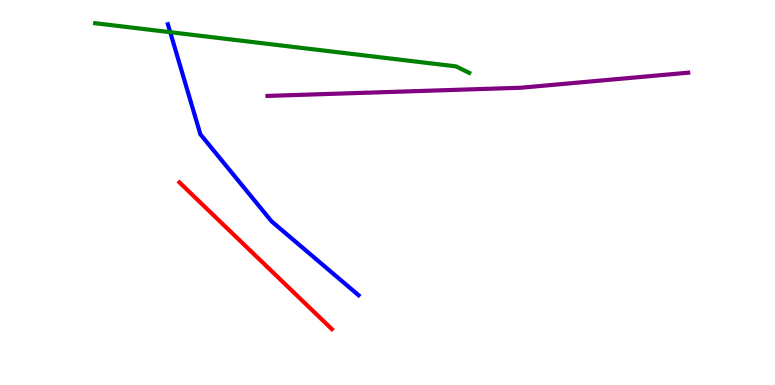[{'lines': ['blue', 'red'], 'intersections': []}, {'lines': ['green', 'red'], 'intersections': []}, {'lines': ['purple', 'red'], 'intersections': []}, {'lines': ['blue', 'green'], 'intersections': [{'x': 2.2, 'y': 9.16}]}, {'lines': ['blue', 'purple'], 'intersections': []}, {'lines': ['green', 'purple'], 'intersections': []}]